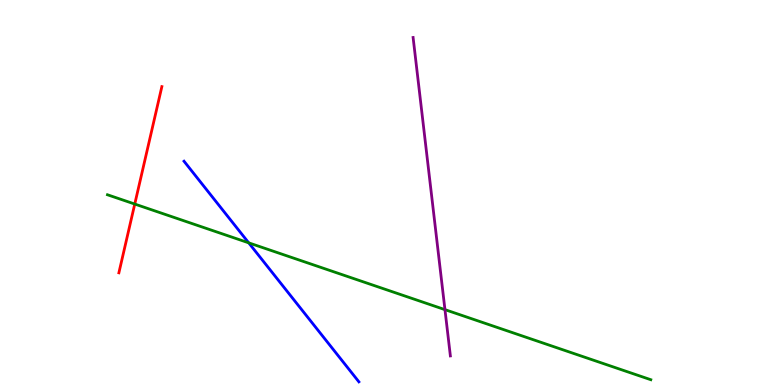[{'lines': ['blue', 'red'], 'intersections': []}, {'lines': ['green', 'red'], 'intersections': [{'x': 1.74, 'y': 4.7}]}, {'lines': ['purple', 'red'], 'intersections': []}, {'lines': ['blue', 'green'], 'intersections': [{'x': 3.21, 'y': 3.69}]}, {'lines': ['blue', 'purple'], 'intersections': []}, {'lines': ['green', 'purple'], 'intersections': [{'x': 5.74, 'y': 1.96}]}]